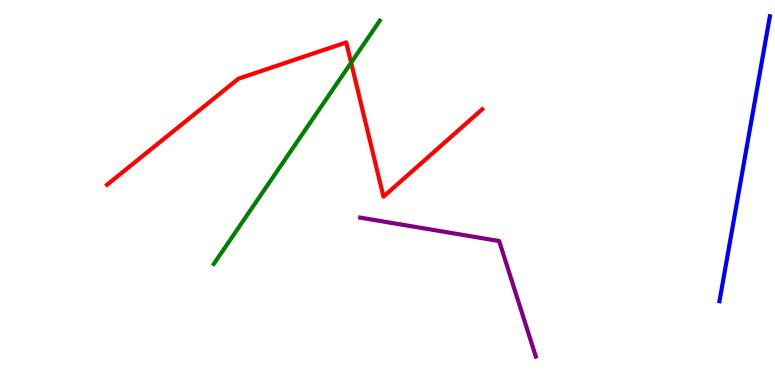[{'lines': ['blue', 'red'], 'intersections': []}, {'lines': ['green', 'red'], 'intersections': [{'x': 4.53, 'y': 8.37}]}, {'lines': ['purple', 'red'], 'intersections': []}, {'lines': ['blue', 'green'], 'intersections': []}, {'lines': ['blue', 'purple'], 'intersections': []}, {'lines': ['green', 'purple'], 'intersections': []}]